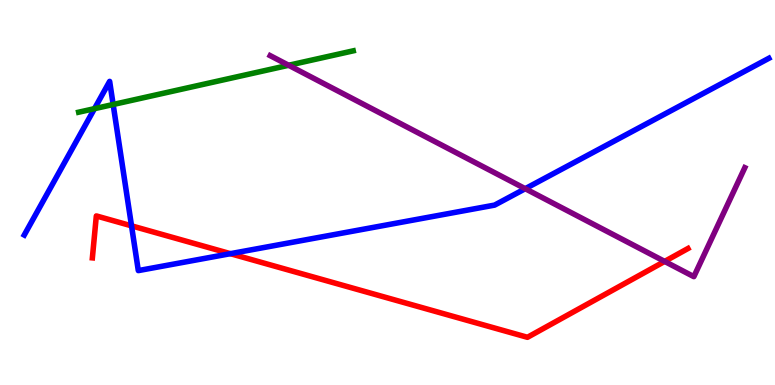[{'lines': ['blue', 'red'], 'intersections': [{'x': 1.7, 'y': 4.13}, {'x': 2.97, 'y': 3.41}]}, {'lines': ['green', 'red'], 'intersections': []}, {'lines': ['purple', 'red'], 'intersections': [{'x': 8.58, 'y': 3.21}]}, {'lines': ['blue', 'green'], 'intersections': [{'x': 1.22, 'y': 7.18}, {'x': 1.46, 'y': 7.29}]}, {'lines': ['blue', 'purple'], 'intersections': [{'x': 6.78, 'y': 5.1}]}, {'lines': ['green', 'purple'], 'intersections': [{'x': 3.72, 'y': 8.3}]}]